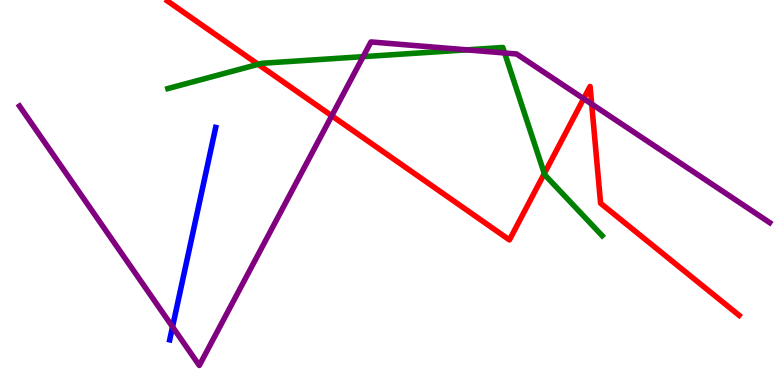[{'lines': ['blue', 'red'], 'intersections': []}, {'lines': ['green', 'red'], 'intersections': [{'x': 3.33, 'y': 8.33}, {'x': 7.02, 'y': 5.49}]}, {'lines': ['purple', 'red'], 'intersections': [{'x': 4.28, 'y': 6.99}, {'x': 7.53, 'y': 7.44}, {'x': 7.63, 'y': 7.3}]}, {'lines': ['blue', 'green'], 'intersections': []}, {'lines': ['blue', 'purple'], 'intersections': [{'x': 2.23, 'y': 1.51}]}, {'lines': ['green', 'purple'], 'intersections': [{'x': 4.69, 'y': 8.53}, {'x': 6.02, 'y': 8.71}, {'x': 6.51, 'y': 8.62}]}]